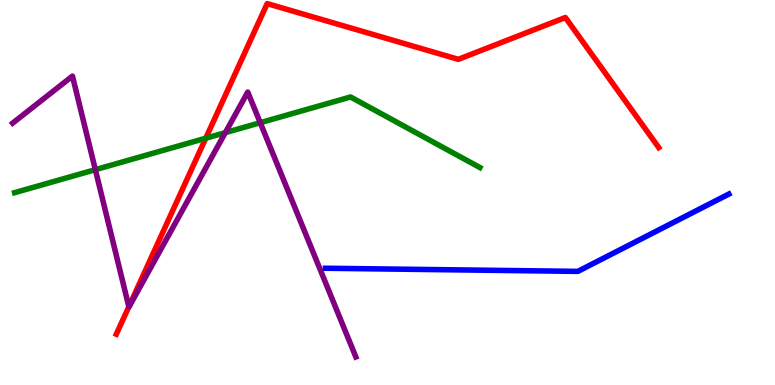[{'lines': ['blue', 'red'], 'intersections': []}, {'lines': ['green', 'red'], 'intersections': [{'x': 2.65, 'y': 6.41}]}, {'lines': ['purple', 'red'], 'intersections': [{'x': 1.66, 'y': 2.03}]}, {'lines': ['blue', 'green'], 'intersections': []}, {'lines': ['blue', 'purple'], 'intersections': []}, {'lines': ['green', 'purple'], 'intersections': [{'x': 1.23, 'y': 5.59}, {'x': 2.91, 'y': 6.55}, {'x': 3.36, 'y': 6.81}]}]